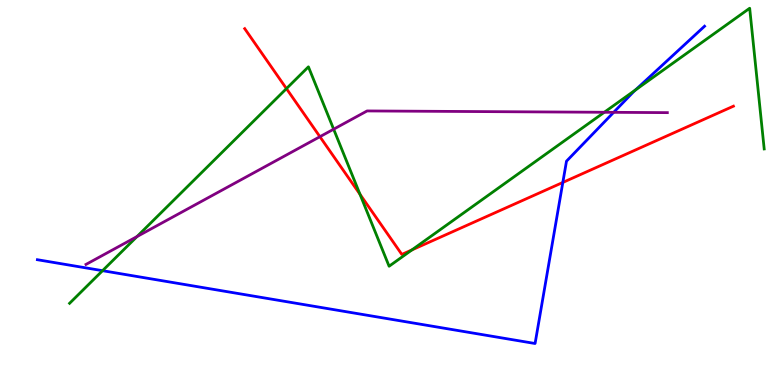[{'lines': ['blue', 'red'], 'intersections': [{'x': 7.26, 'y': 5.26}]}, {'lines': ['green', 'red'], 'intersections': [{'x': 3.7, 'y': 7.7}, {'x': 4.65, 'y': 4.95}, {'x': 5.32, 'y': 3.51}]}, {'lines': ['purple', 'red'], 'intersections': [{'x': 4.13, 'y': 6.45}]}, {'lines': ['blue', 'green'], 'intersections': [{'x': 1.32, 'y': 2.97}, {'x': 8.2, 'y': 7.67}]}, {'lines': ['blue', 'purple'], 'intersections': [{'x': 7.92, 'y': 7.08}]}, {'lines': ['green', 'purple'], 'intersections': [{'x': 1.77, 'y': 3.85}, {'x': 4.31, 'y': 6.64}, {'x': 7.8, 'y': 7.08}]}]